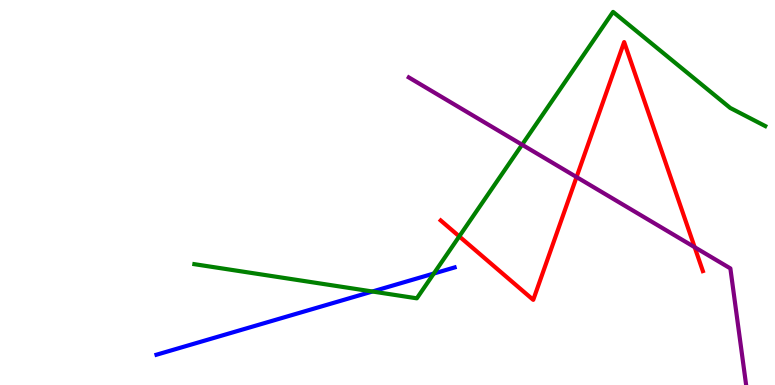[{'lines': ['blue', 'red'], 'intersections': []}, {'lines': ['green', 'red'], 'intersections': [{'x': 5.93, 'y': 3.86}]}, {'lines': ['purple', 'red'], 'intersections': [{'x': 7.44, 'y': 5.4}, {'x': 8.96, 'y': 3.58}]}, {'lines': ['blue', 'green'], 'intersections': [{'x': 4.81, 'y': 2.43}, {'x': 5.6, 'y': 2.9}]}, {'lines': ['blue', 'purple'], 'intersections': []}, {'lines': ['green', 'purple'], 'intersections': [{'x': 6.74, 'y': 6.24}]}]